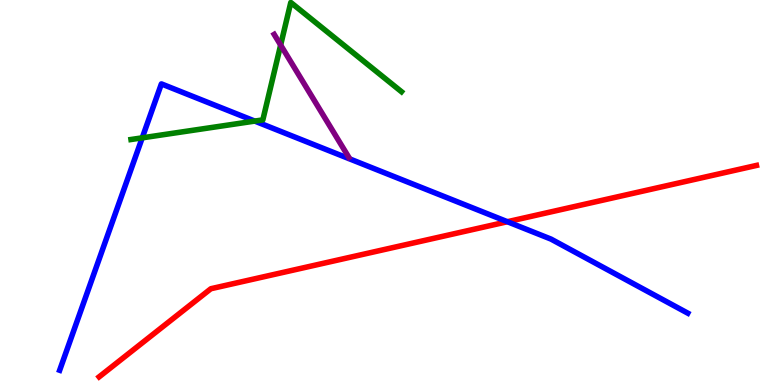[{'lines': ['blue', 'red'], 'intersections': [{'x': 6.55, 'y': 4.24}]}, {'lines': ['green', 'red'], 'intersections': []}, {'lines': ['purple', 'red'], 'intersections': []}, {'lines': ['blue', 'green'], 'intersections': [{'x': 1.84, 'y': 6.42}, {'x': 3.29, 'y': 6.85}]}, {'lines': ['blue', 'purple'], 'intersections': []}, {'lines': ['green', 'purple'], 'intersections': [{'x': 3.62, 'y': 8.83}]}]